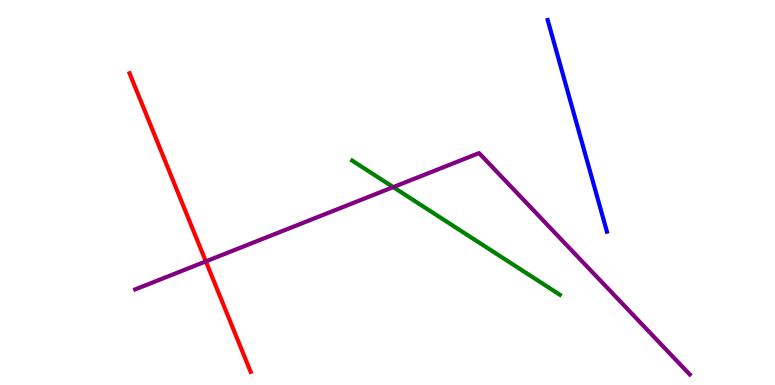[{'lines': ['blue', 'red'], 'intersections': []}, {'lines': ['green', 'red'], 'intersections': []}, {'lines': ['purple', 'red'], 'intersections': [{'x': 2.66, 'y': 3.21}]}, {'lines': ['blue', 'green'], 'intersections': []}, {'lines': ['blue', 'purple'], 'intersections': []}, {'lines': ['green', 'purple'], 'intersections': [{'x': 5.07, 'y': 5.14}]}]